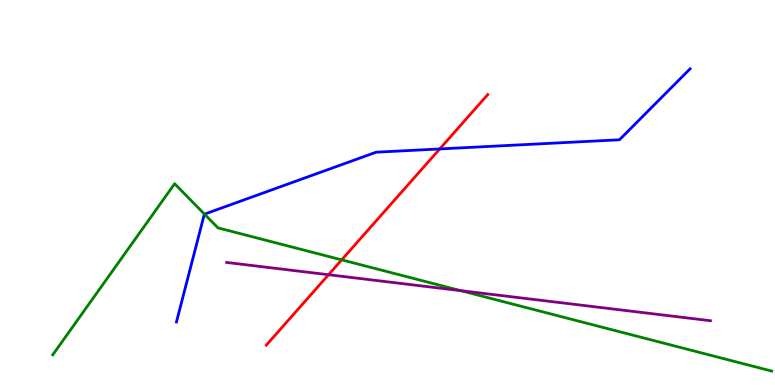[{'lines': ['blue', 'red'], 'intersections': [{'x': 5.67, 'y': 6.13}]}, {'lines': ['green', 'red'], 'intersections': [{'x': 4.41, 'y': 3.25}]}, {'lines': ['purple', 'red'], 'intersections': [{'x': 4.24, 'y': 2.86}]}, {'lines': ['blue', 'green'], 'intersections': [{'x': 2.64, 'y': 4.44}]}, {'lines': ['blue', 'purple'], 'intersections': []}, {'lines': ['green', 'purple'], 'intersections': [{'x': 5.95, 'y': 2.45}]}]